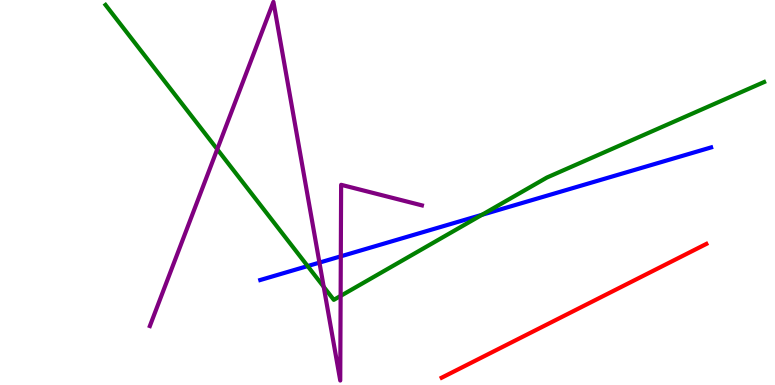[{'lines': ['blue', 'red'], 'intersections': []}, {'lines': ['green', 'red'], 'intersections': []}, {'lines': ['purple', 'red'], 'intersections': []}, {'lines': ['blue', 'green'], 'intersections': [{'x': 3.97, 'y': 3.09}, {'x': 6.22, 'y': 4.42}]}, {'lines': ['blue', 'purple'], 'intersections': [{'x': 4.12, 'y': 3.18}, {'x': 4.4, 'y': 3.34}]}, {'lines': ['green', 'purple'], 'intersections': [{'x': 2.8, 'y': 6.12}, {'x': 4.18, 'y': 2.55}, {'x': 4.4, 'y': 2.31}]}]